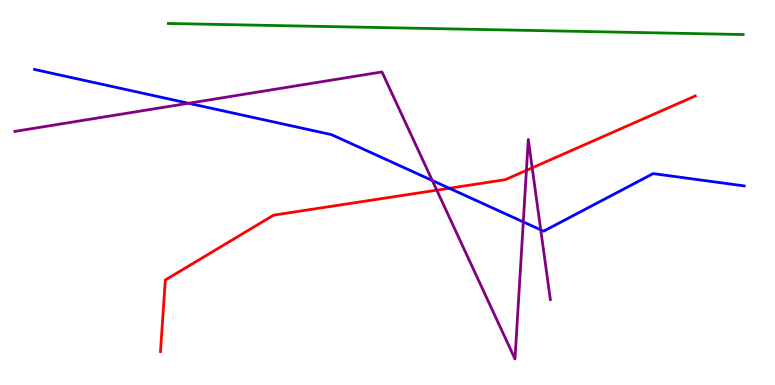[{'lines': ['blue', 'red'], 'intersections': [{'x': 5.8, 'y': 5.11}]}, {'lines': ['green', 'red'], 'intersections': []}, {'lines': ['purple', 'red'], 'intersections': [{'x': 5.64, 'y': 5.06}, {'x': 6.79, 'y': 5.57}, {'x': 6.87, 'y': 5.64}]}, {'lines': ['blue', 'green'], 'intersections': []}, {'lines': ['blue', 'purple'], 'intersections': [{'x': 2.43, 'y': 7.32}, {'x': 5.58, 'y': 5.31}, {'x': 6.75, 'y': 4.24}, {'x': 6.98, 'y': 4.03}]}, {'lines': ['green', 'purple'], 'intersections': []}]